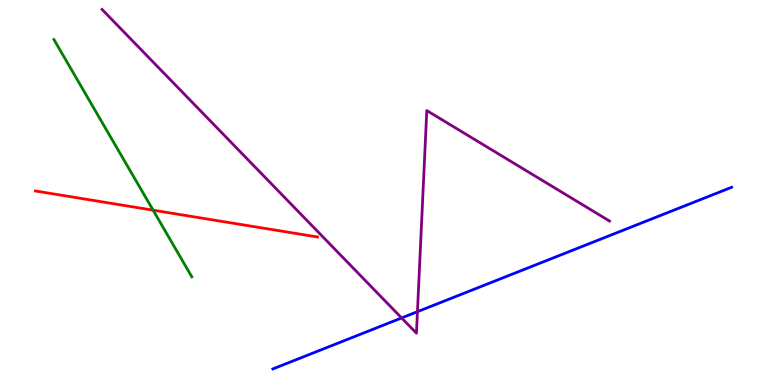[{'lines': ['blue', 'red'], 'intersections': []}, {'lines': ['green', 'red'], 'intersections': [{'x': 1.98, 'y': 4.54}]}, {'lines': ['purple', 'red'], 'intersections': []}, {'lines': ['blue', 'green'], 'intersections': []}, {'lines': ['blue', 'purple'], 'intersections': [{'x': 5.18, 'y': 1.74}, {'x': 5.39, 'y': 1.9}]}, {'lines': ['green', 'purple'], 'intersections': []}]